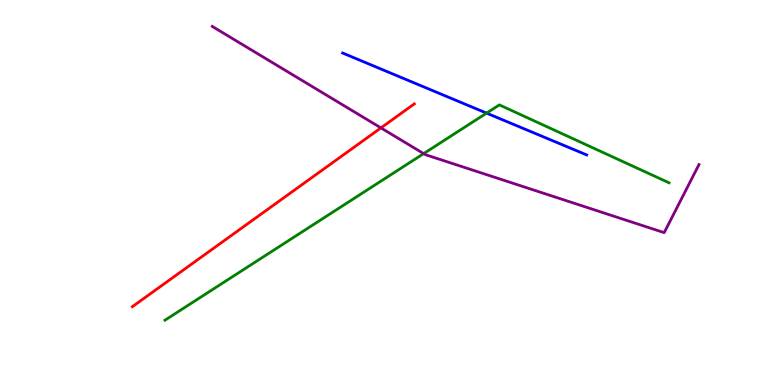[{'lines': ['blue', 'red'], 'intersections': []}, {'lines': ['green', 'red'], 'intersections': []}, {'lines': ['purple', 'red'], 'intersections': [{'x': 4.92, 'y': 6.68}]}, {'lines': ['blue', 'green'], 'intersections': [{'x': 6.28, 'y': 7.06}]}, {'lines': ['blue', 'purple'], 'intersections': []}, {'lines': ['green', 'purple'], 'intersections': [{'x': 5.47, 'y': 6.01}]}]